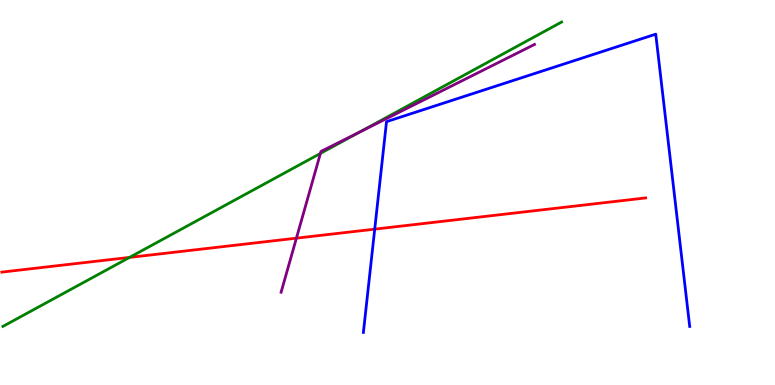[{'lines': ['blue', 'red'], 'intersections': [{'x': 4.84, 'y': 4.05}]}, {'lines': ['green', 'red'], 'intersections': [{'x': 1.67, 'y': 3.31}]}, {'lines': ['purple', 'red'], 'intersections': [{'x': 3.82, 'y': 3.81}]}, {'lines': ['blue', 'green'], 'intersections': []}, {'lines': ['blue', 'purple'], 'intersections': []}, {'lines': ['green', 'purple'], 'intersections': [{'x': 4.13, 'y': 6.01}, {'x': 4.64, 'y': 6.57}]}]